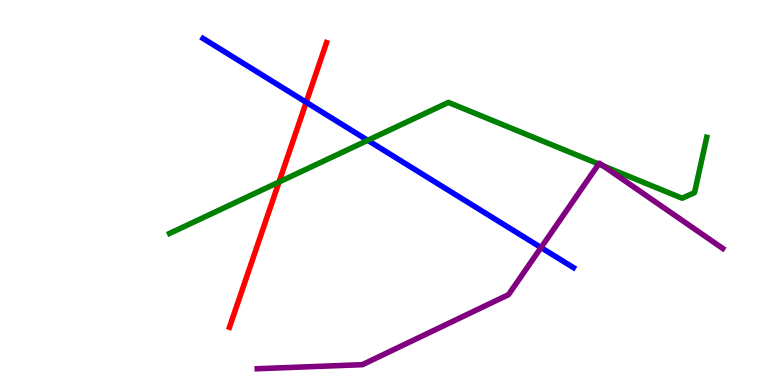[{'lines': ['blue', 'red'], 'intersections': [{'x': 3.95, 'y': 7.34}]}, {'lines': ['green', 'red'], 'intersections': [{'x': 3.6, 'y': 5.27}]}, {'lines': ['purple', 'red'], 'intersections': []}, {'lines': ['blue', 'green'], 'intersections': [{'x': 4.74, 'y': 6.35}]}, {'lines': ['blue', 'purple'], 'intersections': [{'x': 6.98, 'y': 3.57}]}, {'lines': ['green', 'purple'], 'intersections': [{'x': 7.73, 'y': 5.74}, {'x': 7.78, 'y': 5.69}]}]